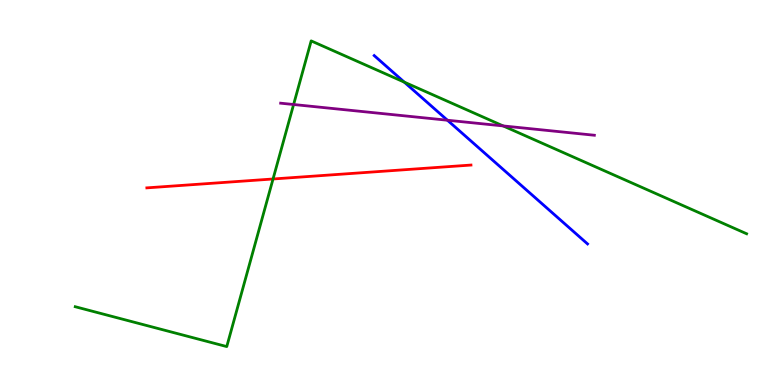[{'lines': ['blue', 'red'], 'intersections': []}, {'lines': ['green', 'red'], 'intersections': [{'x': 3.52, 'y': 5.35}]}, {'lines': ['purple', 'red'], 'intersections': []}, {'lines': ['blue', 'green'], 'intersections': [{'x': 5.22, 'y': 7.87}]}, {'lines': ['blue', 'purple'], 'intersections': [{'x': 5.77, 'y': 6.88}]}, {'lines': ['green', 'purple'], 'intersections': [{'x': 3.79, 'y': 7.29}, {'x': 6.49, 'y': 6.73}]}]